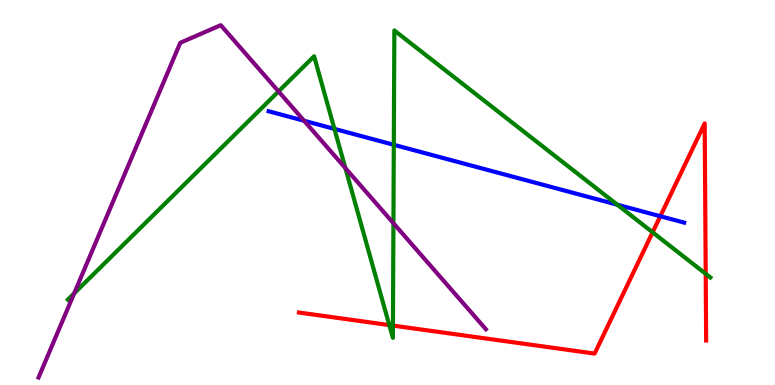[{'lines': ['blue', 'red'], 'intersections': [{'x': 8.52, 'y': 4.38}]}, {'lines': ['green', 'red'], 'intersections': [{'x': 5.02, 'y': 1.56}, {'x': 5.07, 'y': 1.54}, {'x': 8.42, 'y': 3.97}, {'x': 9.11, 'y': 2.89}]}, {'lines': ['purple', 'red'], 'intersections': []}, {'lines': ['blue', 'green'], 'intersections': [{'x': 4.32, 'y': 6.65}, {'x': 5.08, 'y': 6.24}, {'x': 7.96, 'y': 4.68}]}, {'lines': ['blue', 'purple'], 'intersections': [{'x': 3.92, 'y': 6.86}]}, {'lines': ['green', 'purple'], 'intersections': [{'x': 0.957, 'y': 2.38}, {'x': 3.59, 'y': 7.63}, {'x': 4.46, 'y': 5.63}, {'x': 5.08, 'y': 4.2}]}]